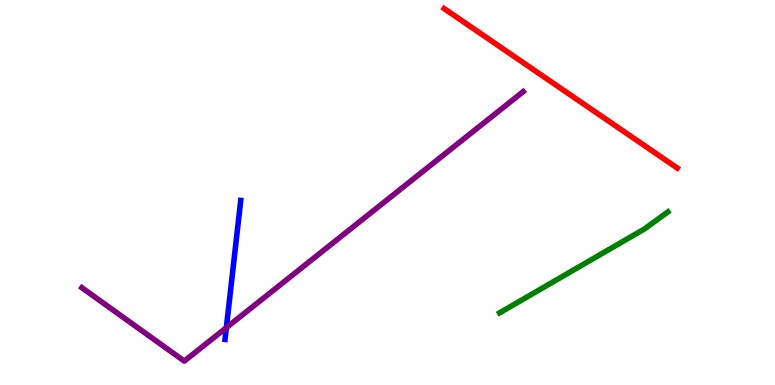[{'lines': ['blue', 'red'], 'intersections': []}, {'lines': ['green', 'red'], 'intersections': []}, {'lines': ['purple', 'red'], 'intersections': []}, {'lines': ['blue', 'green'], 'intersections': []}, {'lines': ['blue', 'purple'], 'intersections': [{'x': 2.92, 'y': 1.49}]}, {'lines': ['green', 'purple'], 'intersections': []}]